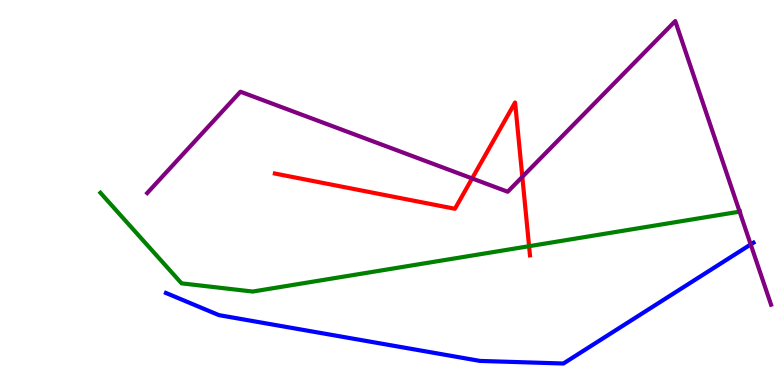[{'lines': ['blue', 'red'], 'intersections': []}, {'lines': ['green', 'red'], 'intersections': [{'x': 6.83, 'y': 3.61}]}, {'lines': ['purple', 'red'], 'intersections': [{'x': 6.09, 'y': 5.37}, {'x': 6.74, 'y': 5.41}]}, {'lines': ['blue', 'green'], 'intersections': []}, {'lines': ['blue', 'purple'], 'intersections': [{'x': 9.69, 'y': 3.65}]}, {'lines': ['green', 'purple'], 'intersections': [{'x': 9.54, 'y': 4.5}]}]